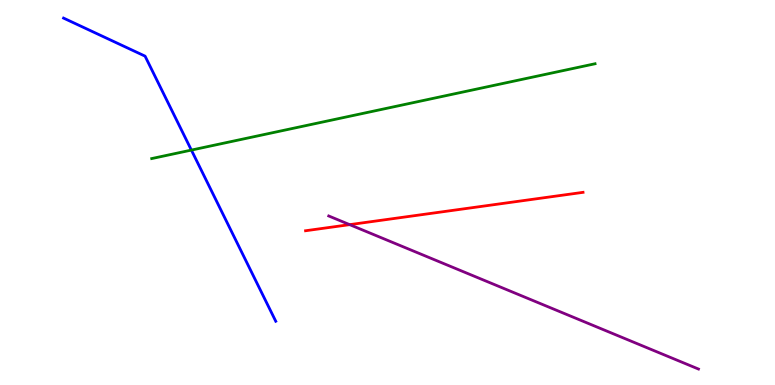[{'lines': ['blue', 'red'], 'intersections': []}, {'lines': ['green', 'red'], 'intersections': []}, {'lines': ['purple', 'red'], 'intersections': [{'x': 4.51, 'y': 4.17}]}, {'lines': ['blue', 'green'], 'intersections': [{'x': 2.47, 'y': 6.1}]}, {'lines': ['blue', 'purple'], 'intersections': []}, {'lines': ['green', 'purple'], 'intersections': []}]